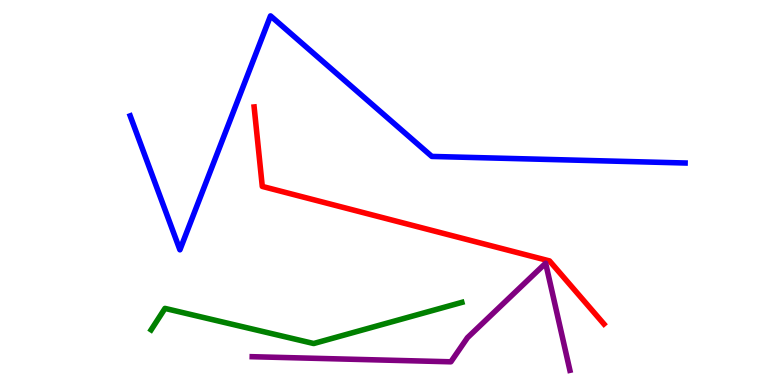[{'lines': ['blue', 'red'], 'intersections': []}, {'lines': ['green', 'red'], 'intersections': []}, {'lines': ['purple', 'red'], 'intersections': []}, {'lines': ['blue', 'green'], 'intersections': []}, {'lines': ['blue', 'purple'], 'intersections': []}, {'lines': ['green', 'purple'], 'intersections': []}]